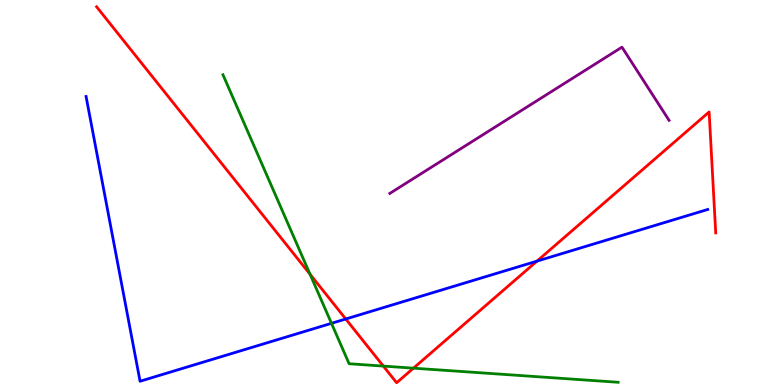[{'lines': ['blue', 'red'], 'intersections': [{'x': 4.46, 'y': 1.71}, {'x': 6.93, 'y': 3.22}]}, {'lines': ['green', 'red'], 'intersections': [{'x': 4.0, 'y': 2.88}, {'x': 4.95, 'y': 0.491}, {'x': 5.33, 'y': 0.437}]}, {'lines': ['purple', 'red'], 'intersections': []}, {'lines': ['blue', 'green'], 'intersections': [{'x': 4.28, 'y': 1.6}]}, {'lines': ['blue', 'purple'], 'intersections': []}, {'lines': ['green', 'purple'], 'intersections': []}]